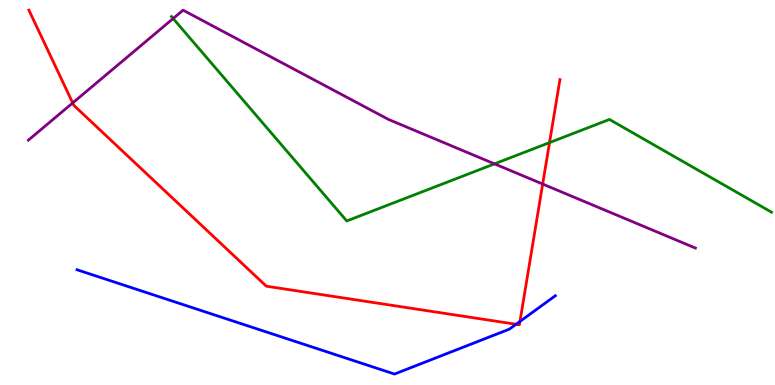[{'lines': ['blue', 'red'], 'intersections': [{'x': 6.66, 'y': 1.58}, {'x': 6.71, 'y': 1.65}]}, {'lines': ['green', 'red'], 'intersections': [{'x': 7.09, 'y': 6.3}]}, {'lines': ['purple', 'red'], 'intersections': [{'x': 0.938, 'y': 7.33}, {'x': 7.0, 'y': 5.22}]}, {'lines': ['blue', 'green'], 'intersections': []}, {'lines': ['blue', 'purple'], 'intersections': []}, {'lines': ['green', 'purple'], 'intersections': [{'x': 2.23, 'y': 9.52}, {'x': 6.38, 'y': 5.74}]}]